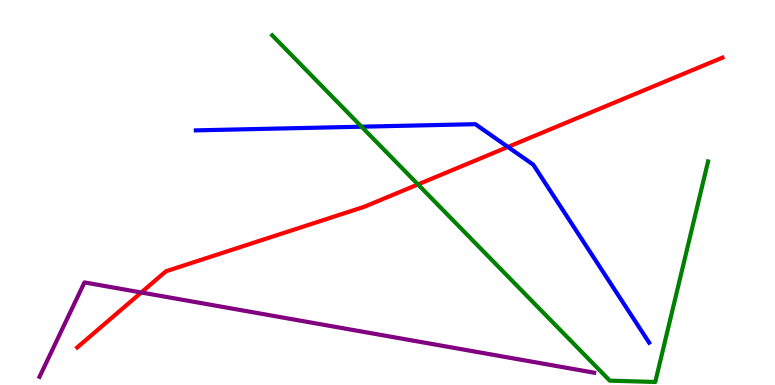[{'lines': ['blue', 'red'], 'intersections': [{'x': 6.55, 'y': 6.18}]}, {'lines': ['green', 'red'], 'intersections': [{'x': 5.39, 'y': 5.21}]}, {'lines': ['purple', 'red'], 'intersections': [{'x': 1.82, 'y': 2.4}]}, {'lines': ['blue', 'green'], 'intersections': [{'x': 4.67, 'y': 6.71}]}, {'lines': ['blue', 'purple'], 'intersections': []}, {'lines': ['green', 'purple'], 'intersections': []}]